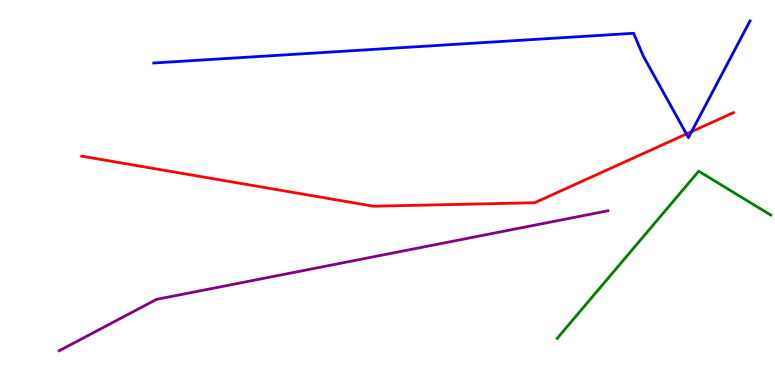[{'lines': ['blue', 'red'], 'intersections': [{'x': 8.86, 'y': 6.52}, {'x': 8.92, 'y': 6.58}]}, {'lines': ['green', 'red'], 'intersections': []}, {'lines': ['purple', 'red'], 'intersections': []}, {'lines': ['blue', 'green'], 'intersections': []}, {'lines': ['blue', 'purple'], 'intersections': []}, {'lines': ['green', 'purple'], 'intersections': []}]